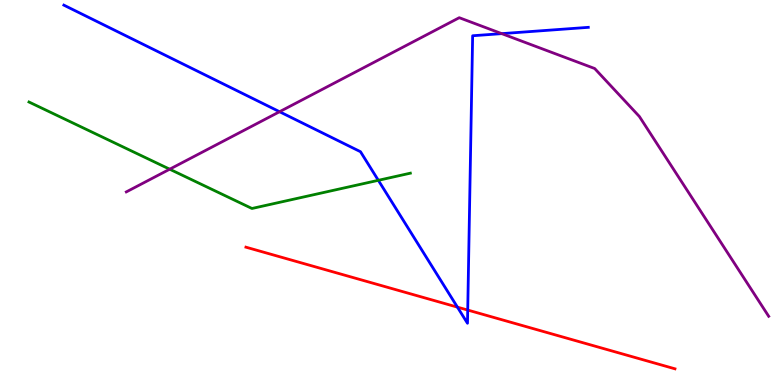[{'lines': ['blue', 'red'], 'intersections': [{'x': 5.9, 'y': 2.02}, {'x': 6.04, 'y': 1.95}]}, {'lines': ['green', 'red'], 'intersections': []}, {'lines': ['purple', 'red'], 'intersections': []}, {'lines': ['blue', 'green'], 'intersections': [{'x': 4.88, 'y': 5.32}]}, {'lines': ['blue', 'purple'], 'intersections': [{'x': 3.61, 'y': 7.1}, {'x': 6.47, 'y': 9.13}]}, {'lines': ['green', 'purple'], 'intersections': [{'x': 2.19, 'y': 5.61}]}]